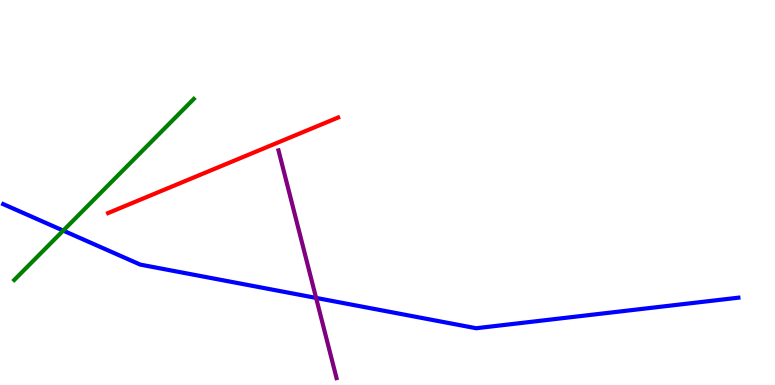[{'lines': ['blue', 'red'], 'intersections': []}, {'lines': ['green', 'red'], 'intersections': []}, {'lines': ['purple', 'red'], 'intersections': []}, {'lines': ['blue', 'green'], 'intersections': [{'x': 0.816, 'y': 4.01}]}, {'lines': ['blue', 'purple'], 'intersections': [{'x': 4.08, 'y': 2.26}]}, {'lines': ['green', 'purple'], 'intersections': []}]